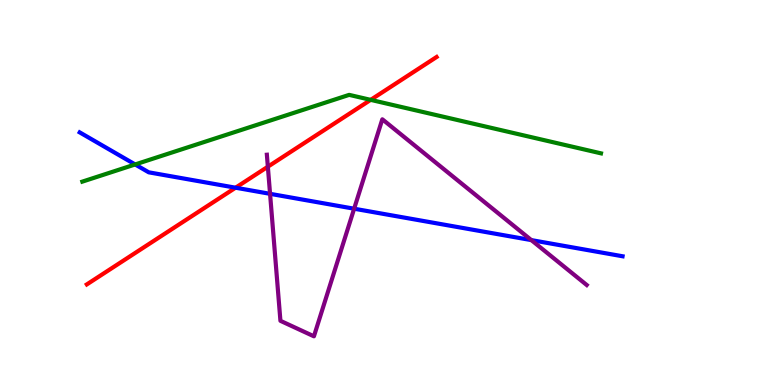[{'lines': ['blue', 'red'], 'intersections': [{'x': 3.04, 'y': 5.12}]}, {'lines': ['green', 'red'], 'intersections': [{'x': 4.78, 'y': 7.41}]}, {'lines': ['purple', 'red'], 'intersections': [{'x': 3.46, 'y': 5.67}]}, {'lines': ['blue', 'green'], 'intersections': [{'x': 1.74, 'y': 5.73}]}, {'lines': ['blue', 'purple'], 'intersections': [{'x': 3.48, 'y': 4.97}, {'x': 4.57, 'y': 4.58}, {'x': 6.86, 'y': 3.76}]}, {'lines': ['green', 'purple'], 'intersections': []}]